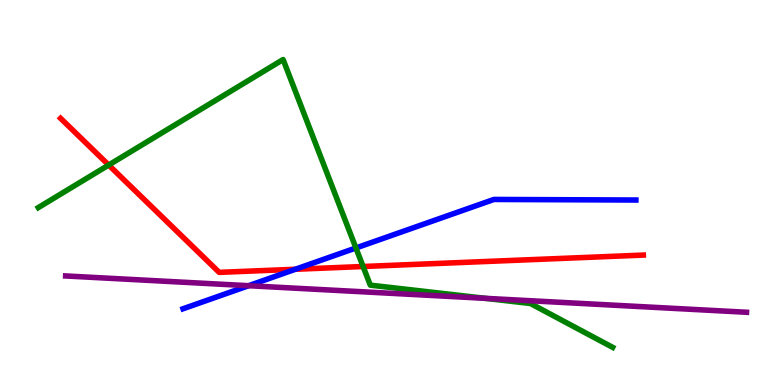[{'lines': ['blue', 'red'], 'intersections': [{'x': 3.81, 'y': 3.01}]}, {'lines': ['green', 'red'], 'intersections': [{'x': 1.4, 'y': 5.71}, {'x': 4.69, 'y': 3.08}]}, {'lines': ['purple', 'red'], 'intersections': []}, {'lines': ['blue', 'green'], 'intersections': [{'x': 4.59, 'y': 3.56}]}, {'lines': ['blue', 'purple'], 'intersections': [{'x': 3.21, 'y': 2.58}]}, {'lines': ['green', 'purple'], 'intersections': [{'x': 6.26, 'y': 2.25}]}]